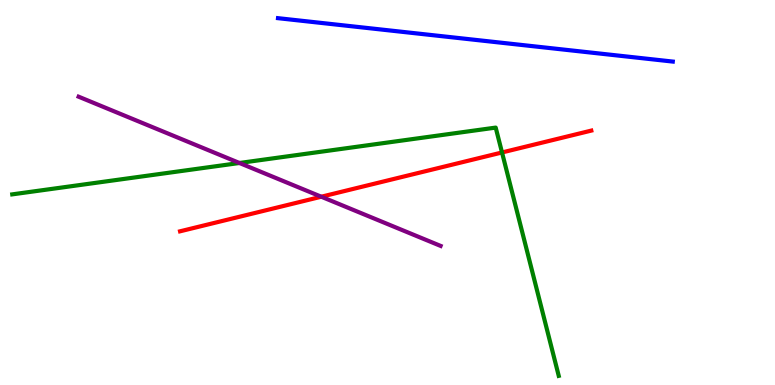[{'lines': ['blue', 'red'], 'intersections': []}, {'lines': ['green', 'red'], 'intersections': [{'x': 6.48, 'y': 6.04}]}, {'lines': ['purple', 'red'], 'intersections': [{'x': 4.15, 'y': 4.89}]}, {'lines': ['blue', 'green'], 'intersections': []}, {'lines': ['blue', 'purple'], 'intersections': []}, {'lines': ['green', 'purple'], 'intersections': [{'x': 3.09, 'y': 5.77}]}]